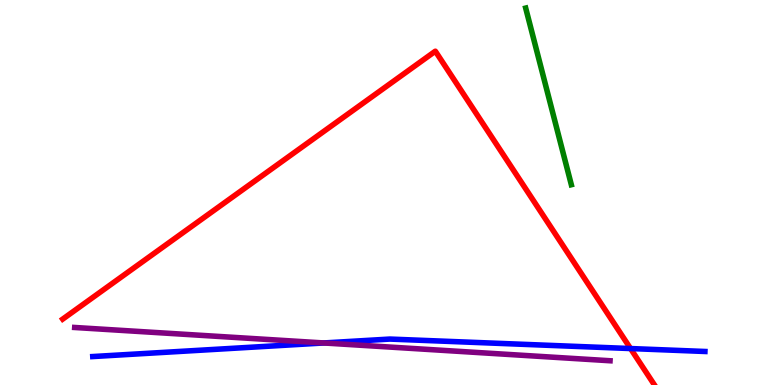[{'lines': ['blue', 'red'], 'intersections': [{'x': 8.14, 'y': 0.947}]}, {'lines': ['green', 'red'], 'intersections': []}, {'lines': ['purple', 'red'], 'intersections': []}, {'lines': ['blue', 'green'], 'intersections': []}, {'lines': ['blue', 'purple'], 'intersections': [{'x': 4.18, 'y': 1.09}]}, {'lines': ['green', 'purple'], 'intersections': []}]